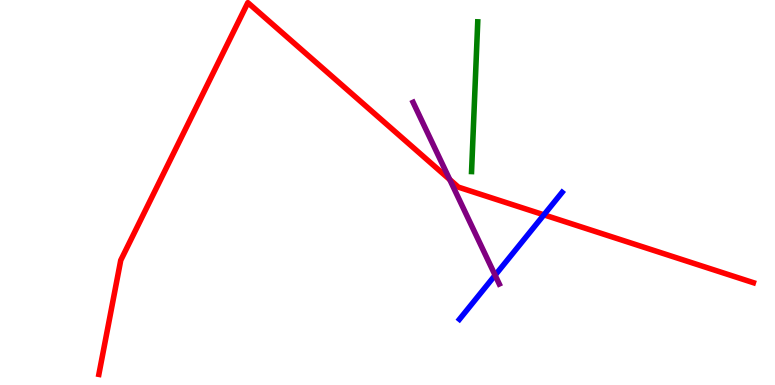[{'lines': ['blue', 'red'], 'intersections': [{'x': 7.02, 'y': 4.42}]}, {'lines': ['green', 'red'], 'intersections': []}, {'lines': ['purple', 'red'], 'intersections': [{'x': 5.8, 'y': 5.34}]}, {'lines': ['blue', 'green'], 'intersections': []}, {'lines': ['blue', 'purple'], 'intersections': [{'x': 6.39, 'y': 2.85}]}, {'lines': ['green', 'purple'], 'intersections': []}]